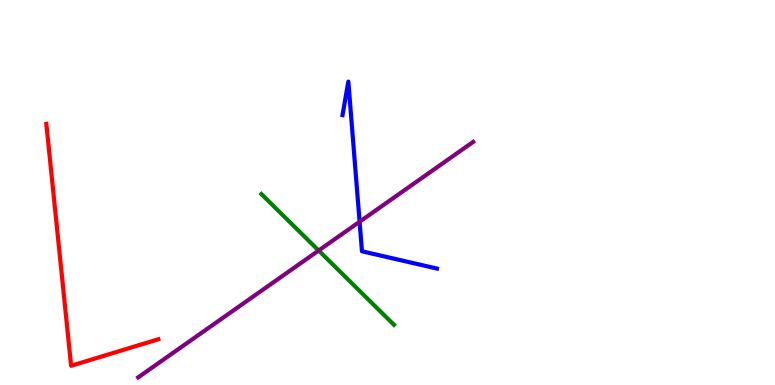[{'lines': ['blue', 'red'], 'intersections': []}, {'lines': ['green', 'red'], 'intersections': []}, {'lines': ['purple', 'red'], 'intersections': []}, {'lines': ['blue', 'green'], 'intersections': []}, {'lines': ['blue', 'purple'], 'intersections': [{'x': 4.64, 'y': 4.24}]}, {'lines': ['green', 'purple'], 'intersections': [{'x': 4.11, 'y': 3.49}]}]